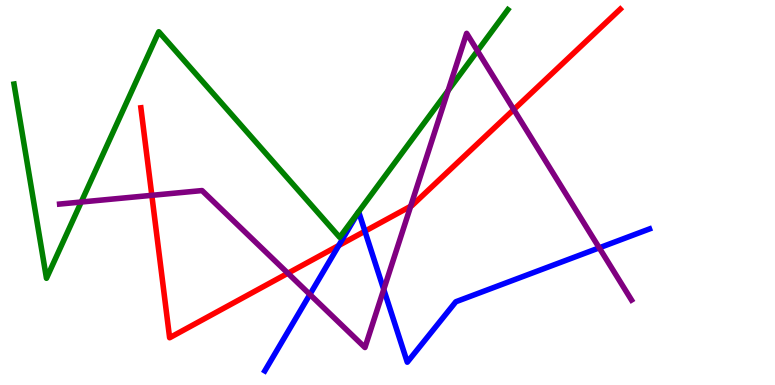[{'lines': ['blue', 'red'], 'intersections': [{'x': 4.37, 'y': 3.62}, {'x': 4.71, 'y': 3.99}]}, {'lines': ['green', 'red'], 'intersections': []}, {'lines': ['purple', 'red'], 'intersections': [{'x': 1.96, 'y': 4.93}, {'x': 3.71, 'y': 2.9}, {'x': 5.3, 'y': 4.64}, {'x': 6.63, 'y': 7.15}]}, {'lines': ['blue', 'green'], 'intersections': []}, {'lines': ['blue', 'purple'], 'intersections': [{'x': 4.0, 'y': 2.35}, {'x': 4.95, 'y': 2.48}, {'x': 7.73, 'y': 3.56}]}, {'lines': ['green', 'purple'], 'intersections': [{'x': 1.05, 'y': 4.75}, {'x': 5.78, 'y': 7.65}, {'x': 6.16, 'y': 8.68}]}]